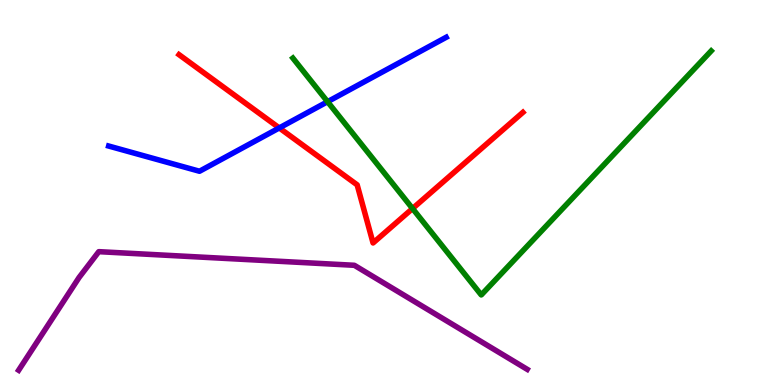[{'lines': ['blue', 'red'], 'intersections': [{'x': 3.6, 'y': 6.68}]}, {'lines': ['green', 'red'], 'intersections': [{'x': 5.32, 'y': 4.58}]}, {'lines': ['purple', 'red'], 'intersections': []}, {'lines': ['blue', 'green'], 'intersections': [{'x': 4.23, 'y': 7.36}]}, {'lines': ['blue', 'purple'], 'intersections': []}, {'lines': ['green', 'purple'], 'intersections': []}]